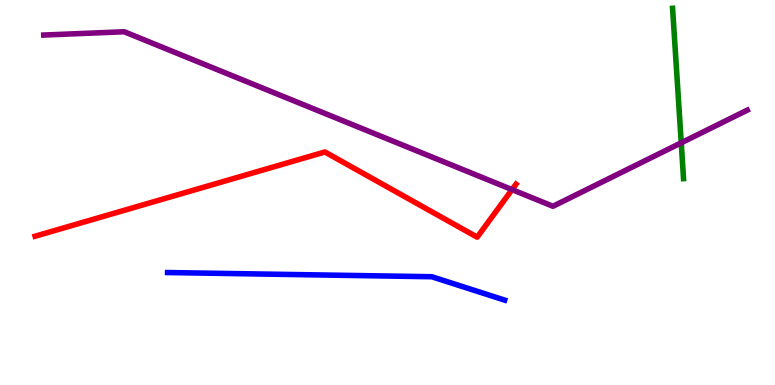[{'lines': ['blue', 'red'], 'intersections': []}, {'lines': ['green', 'red'], 'intersections': []}, {'lines': ['purple', 'red'], 'intersections': [{'x': 6.61, 'y': 5.08}]}, {'lines': ['blue', 'green'], 'intersections': []}, {'lines': ['blue', 'purple'], 'intersections': []}, {'lines': ['green', 'purple'], 'intersections': [{'x': 8.79, 'y': 6.29}]}]